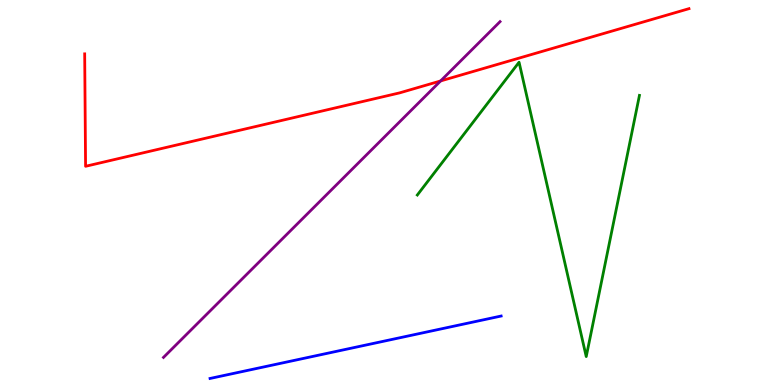[{'lines': ['blue', 'red'], 'intersections': []}, {'lines': ['green', 'red'], 'intersections': []}, {'lines': ['purple', 'red'], 'intersections': [{'x': 5.69, 'y': 7.9}]}, {'lines': ['blue', 'green'], 'intersections': []}, {'lines': ['blue', 'purple'], 'intersections': []}, {'lines': ['green', 'purple'], 'intersections': []}]